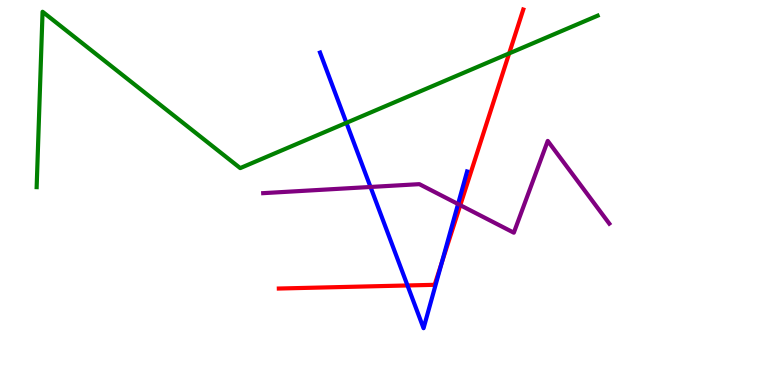[{'lines': ['blue', 'red'], 'intersections': [{'x': 5.26, 'y': 2.59}, {'x': 5.7, 'y': 3.18}]}, {'lines': ['green', 'red'], 'intersections': [{'x': 6.57, 'y': 8.61}]}, {'lines': ['purple', 'red'], 'intersections': [{'x': 5.94, 'y': 4.67}]}, {'lines': ['blue', 'green'], 'intersections': [{'x': 4.47, 'y': 6.81}]}, {'lines': ['blue', 'purple'], 'intersections': [{'x': 4.78, 'y': 5.14}, {'x': 5.91, 'y': 4.7}]}, {'lines': ['green', 'purple'], 'intersections': []}]